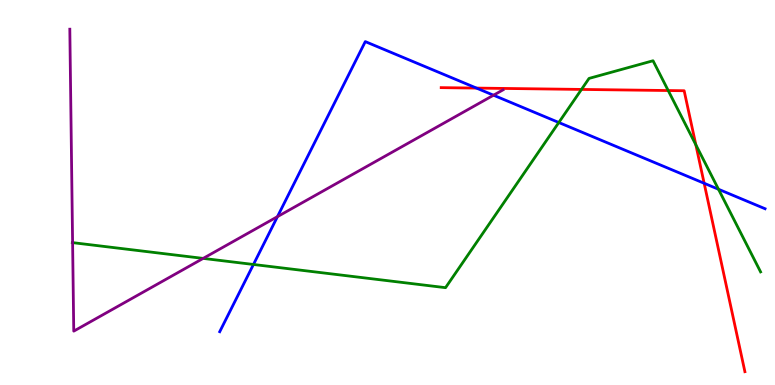[{'lines': ['blue', 'red'], 'intersections': [{'x': 6.15, 'y': 7.71}, {'x': 9.09, 'y': 5.24}]}, {'lines': ['green', 'red'], 'intersections': [{'x': 7.5, 'y': 7.68}, {'x': 8.62, 'y': 7.65}, {'x': 8.98, 'y': 6.24}]}, {'lines': ['purple', 'red'], 'intersections': []}, {'lines': ['blue', 'green'], 'intersections': [{'x': 3.27, 'y': 3.13}, {'x': 7.21, 'y': 6.82}, {'x': 9.27, 'y': 5.08}]}, {'lines': ['blue', 'purple'], 'intersections': [{'x': 3.58, 'y': 4.37}, {'x': 6.37, 'y': 7.53}]}, {'lines': ['green', 'purple'], 'intersections': [{'x': 0.937, 'y': 3.7}, {'x': 2.62, 'y': 3.29}]}]